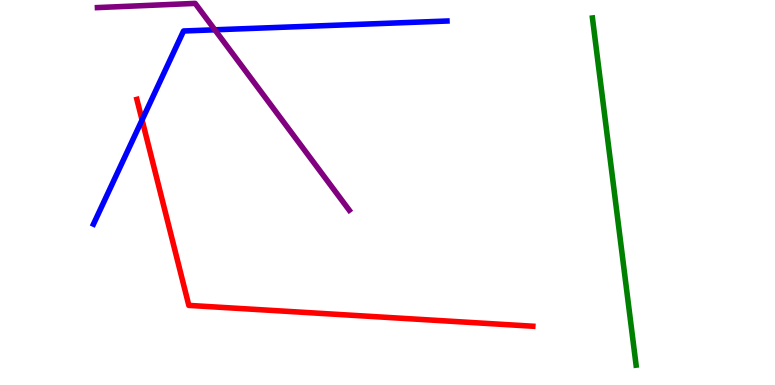[{'lines': ['blue', 'red'], 'intersections': [{'x': 1.83, 'y': 6.88}]}, {'lines': ['green', 'red'], 'intersections': []}, {'lines': ['purple', 'red'], 'intersections': []}, {'lines': ['blue', 'green'], 'intersections': []}, {'lines': ['blue', 'purple'], 'intersections': [{'x': 2.77, 'y': 9.23}]}, {'lines': ['green', 'purple'], 'intersections': []}]